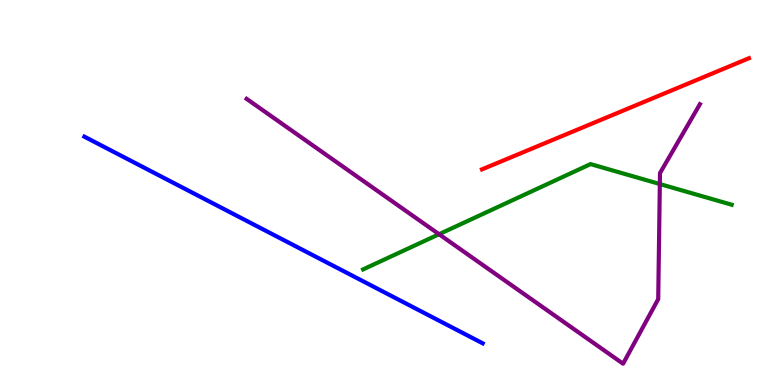[{'lines': ['blue', 'red'], 'intersections': []}, {'lines': ['green', 'red'], 'intersections': []}, {'lines': ['purple', 'red'], 'intersections': []}, {'lines': ['blue', 'green'], 'intersections': []}, {'lines': ['blue', 'purple'], 'intersections': []}, {'lines': ['green', 'purple'], 'intersections': [{'x': 5.67, 'y': 3.92}, {'x': 8.51, 'y': 5.22}]}]